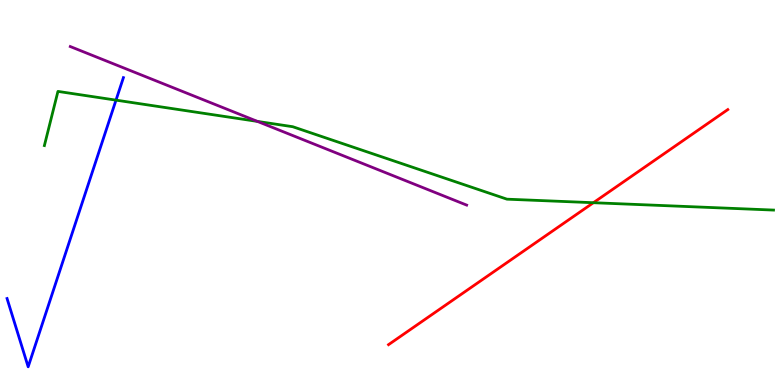[{'lines': ['blue', 'red'], 'intersections': []}, {'lines': ['green', 'red'], 'intersections': [{'x': 7.66, 'y': 4.73}]}, {'lines': ['purple', 'red'], 'intersections': []}, {'lines': ['blue', 'green'], 'intersections': [{'x': 1.5, 'y': 7.4}]}, {'lines': ['blue', 'purple'], 'intersections': []}, {'lines': ['green', 'purple'], 'intersections': [{'x': 3.32, 'y': 6.85}]}]